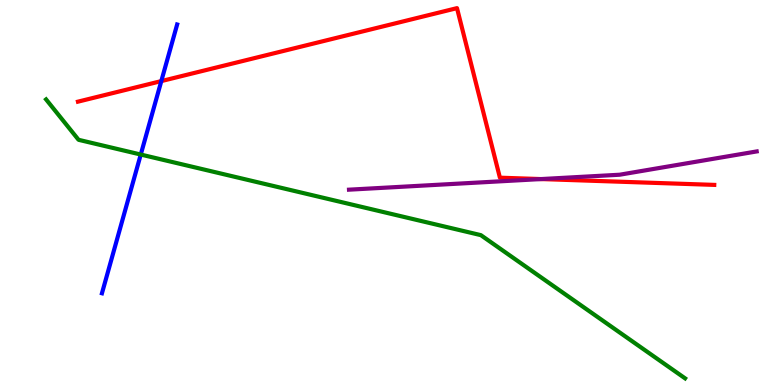[{'lines': ['blue', 'red'], 'intersections': [{'x': 2.08, 'y': 7.89}]}, {'lines': ['green', 'red'], 'intersections': []}, {'lines': ['purple', 'red'], 'intersections': [{'x': 6.98, 'y': 5.35}]}, {'lines': ['blue', 'green'], 'intersections': [{'x': 1.82, 'y': 5.99}]}, {'lines': ['blue', 'purple'], 'intersections': []}, {'lines': ['green', 'purple'], 'intersections': []}]